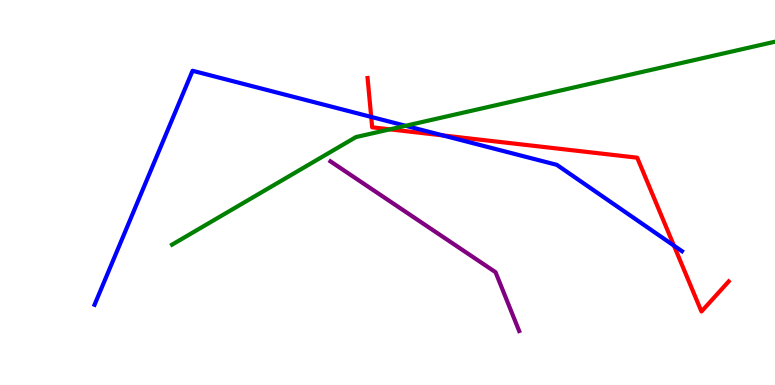[{'lines': ['blue', 'red'], 'intersections': [{'x': 4.79, 'y': 6.96}, {'x': 5.71, 'y': 6.48}, {'x': 8.7, 'y': 3.62}]}, {'lines': ['green', 'red'], 'intersections': [{'x': 5.03, 'y': 6.64}]}, {'lines': ['purple', 'red'], 'intersections': []}, {'lines': ['blue', 'green'], 'intersections': [{'x': 5.23, 'y': 6.73}]}, {'lines': ['blue', 'purple'], 'intersections': []}, {'lines': ['green', 'purple'], 'intersections': []}]